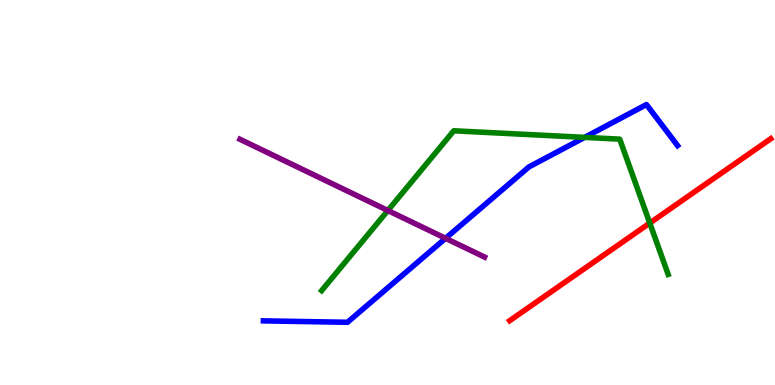[{'lines': ['blue', 'red'], 'intersections': []}, {'lines': ['green', 'red'], 'intersections': [{'x': 8.38, 'y': 4.21}]}, {'lines': ['purple', 'red'], 'intersections': []}, {'lines': ['blue', 'green'], 'intersections': [{'x': 7.54, 'y': 6.43}]}, {'lines': ['blue', 'purple'], 'intersections': [{'x': 5.75, 'y': 3.81}]}, {'lines': ['green', 'purple'], 'intersections': [{'x': 5.0, 'y': 4.53}]}]